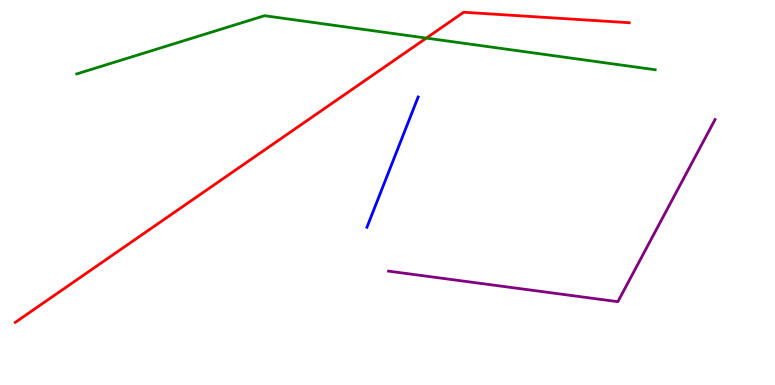[{'lines': ['blue', 'red'], 'intersections': []}, {'lines': ['green', 'red'], 'intersections': [{'x': 5.5, 'y': 9.01}]}, {'lines': ['purple', 'red'], 'intersections': []}, {'lines': ['blue', 'green'], 'intersections': []}, {'lines': ['blue', 'purple'], 'intersections': []}, {'lines': ['green', 'purple'], 'intersections': []}]